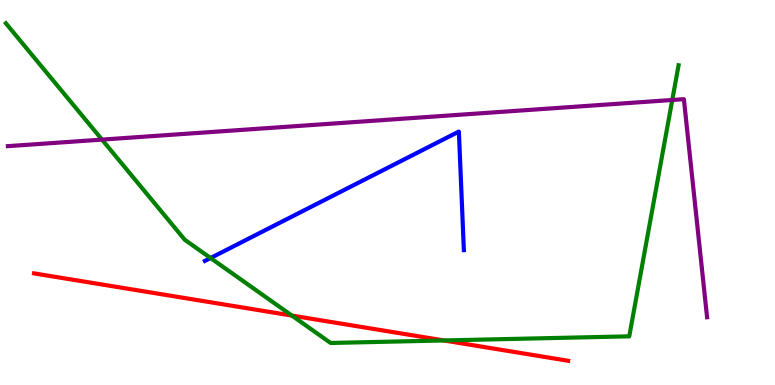[{'lines': ['blue', 'red'], 'intersections': []}, {'lines': ['green', 'red'], 'intersections': [{'x': 3.77, 'y': 1.8}, {'x': 5.73, 'y': 1.16}]}, {'lines': ['purple', 'red'], 'intersections': []}, {'lines': ['blue', 'green'], 'intersections': [{'x': 2.72, 'y': 3.3}]}, {'lines': ['blue', 'purple'], 'intersections': []}, {'lines': ['green', 'purple'], 'intersections': [{'x': 1.32, 'y': 6.37}, {'x': 8.67, 'y': 7.4}]}]